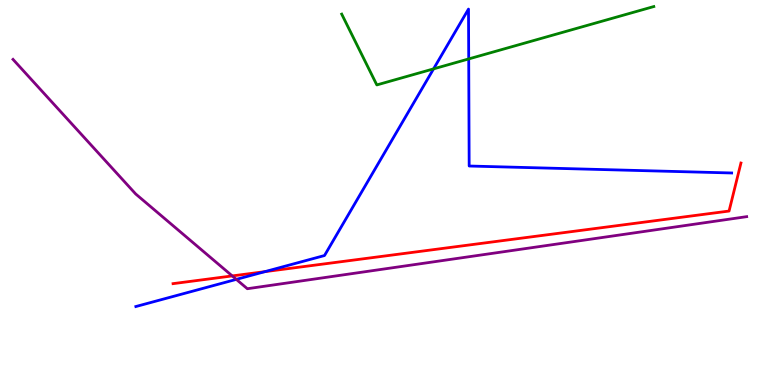[{'lines': ['blue', 'red'], 'intersections': [{'x': 3.42, 'y': 2.94}]}, {'lines': ['green', 'red'], 'intersections': []}, {'lines': ['purple', 'red'], 'intersections': [{'x': 3.0, 'y': 2.83}]}, {'lines': ['blue', 'green'], 'intersections': [{'x': 5.59, 'y': 8.21}, {'x': 6.05, 'y': 8.47}]}, {'lines': ['blue', 'purple'], 'intersections': [{'x': 3.05, 'y': 2.74}]}, {'lines': ['green', 'purple'], 'intersections': []}]